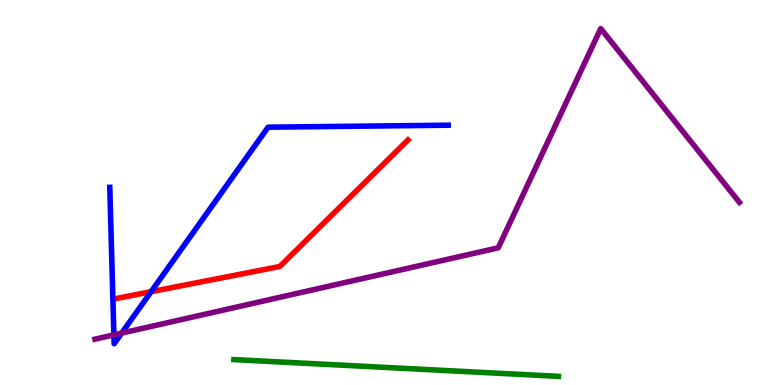[{'lines': ['blue', 'red'], 'intersections': [{'x': 1.95, 'y': 2.42}]}, {'lines': ['green', 'red'], 'intersections': []}, {'lines': ['purple', 'red'], 'intersections': []}, {'lines': ['blue', 'green'], 'intersections': []}, {'lines': ['blue', 'purple'], 'intersections': [{'x': 1.47, 'y': 1.3}, {'x': 1.57, 'y': 1.35}]}, {'lines': ['green', 'purple'], 'intersections': []}]